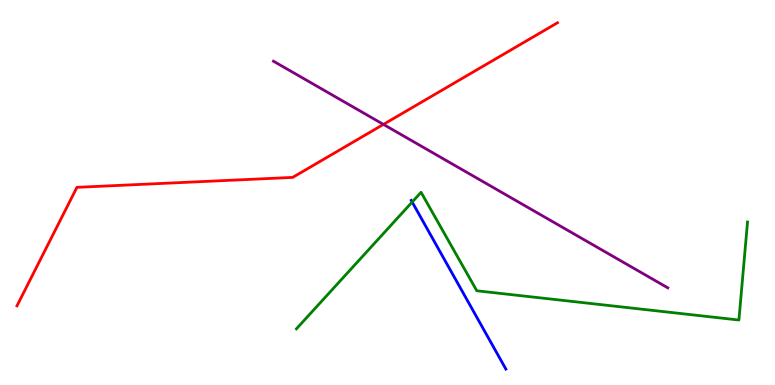[{'lines': ['blue', 'red'], 'intersections': []}, {'lines': ['green', 'red'], 'intersections': []}, {'lines': ['purple', 'red'], 'intersections': [{'x': 4.95, 'y': 6.77}]}, {'lines': ['blue', 'green'], 'intersections': [{'x': 5.32, 'y': 4.75}]}, {'lines': ['blue', 'purple'], 'intersections': []}, {'lines': ['green', 'purple'], 'intersections': []}]